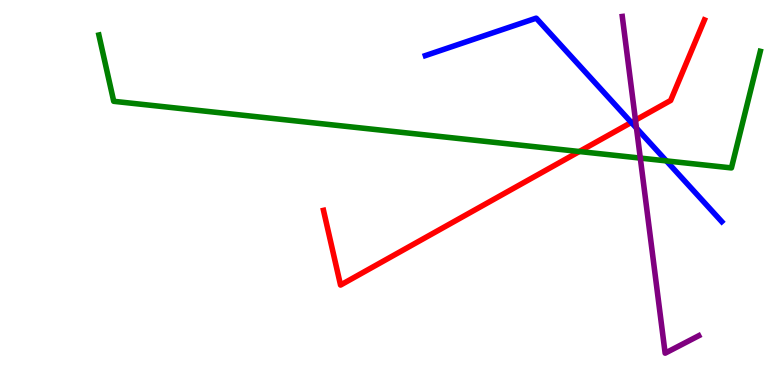[{'lines': ['blue', 'red'], 'intersections': [{'x': 8.15, 'y': 6.82}]}, {'lines': ['green', 'red'], 'intersections': [{'x': 7.48, 'y': 6.06}]}, {'lines': ['purple', 'red'], 'intersections': [{'x': 8.2, 'y': 6.88}]}, {'lines': ['blue', 'green'], 'intersections': [{'x': 8.6, 'y': 5.82}]}, {'lines': ['blue', 'purple'], 'intersections': [{'x': 8.21, 'y': 6.67}]}, {'lines': ['green', 'purple'], 'intersections': [{'x': 8.26, 'y': 5.89}]}]